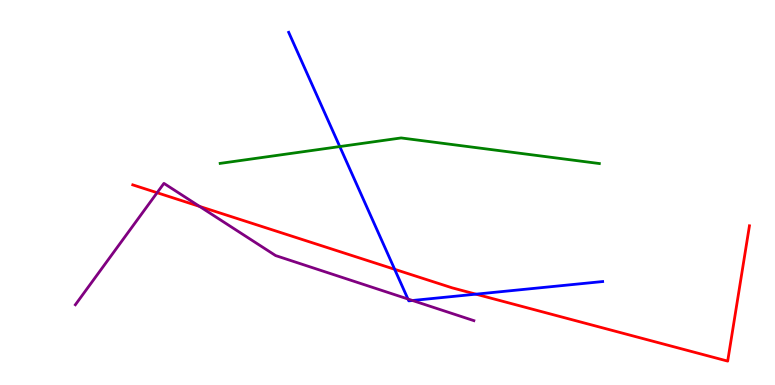[{'lines': ['blue', 'red'], 'intersections': [{'x': 5.09, 'y': 3.01}, {'x': 6.14, 'y': 2.36}]}, {'lines': ['green', 'red'], 'intersections': []}, {'lines': ['purple', 'red'], 'intersections': [{'x': 2.03, 'y': 4.99}, {'x': 2.57, 'y': 4.64}]}, {'lines': ['blue', 'green'], 'intersections': [{'x': 4.38, 'y': 6.19}]}, {'lines': ['blue', 'purple'], 'intersections': [{'x': 5.26, 'y': 2.23}, {'x': 5.32, 'y': 2.2}]}, {'lines': ['green', 'purple'], 'intersections': []}]